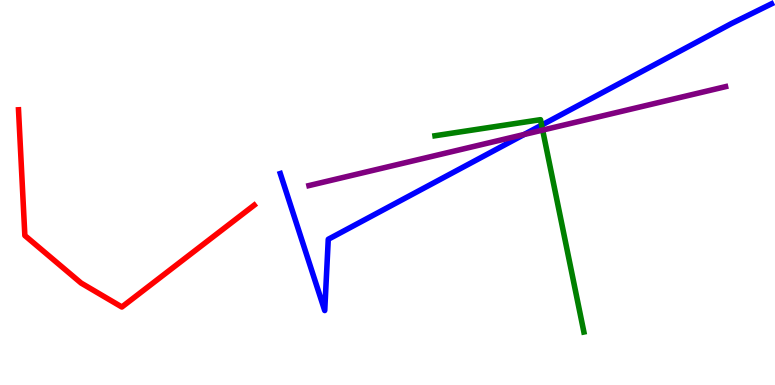[{'lines': ['blue', 'red'], 'intersections': []}, {'lines': ['green', 'red'], 'intersections': []}, {'lines': ['purple', 'red'], 'intersections': []}, {'lines': ['blue', 'green'], 'intersections': [{'x': 6.99, 'y': 6.75}]}, {'lines': ['blue', 'purple'], 'intersections': [{'x': 6.76, 'y': 6.51}]}, {'lines': ['green', 'purple'], 'intersections': [{'x': 7.0, 'y': 6.62}]}]